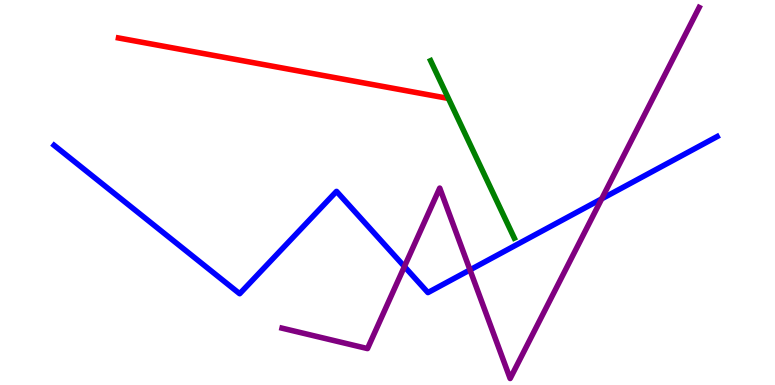[{'lines': ['blue', 'red'], 'intersections': []}, {'lines': ['green', 'red'], 'intersections': []}, {'lines': ['purple', 'red'], 'intersections': []}, {'lines': ['blue', 'green'], 'intersections': []}, {'lines': ['blue', 'purple'], 'intersections': [{'x': 5.22, 'y': 3.08}, {'x': 6.06, 'y': 2.99}, {'x': 7.76, 'y': 4.83}]}, {'lines': ['green', 'purple'], 'intersections': []}]